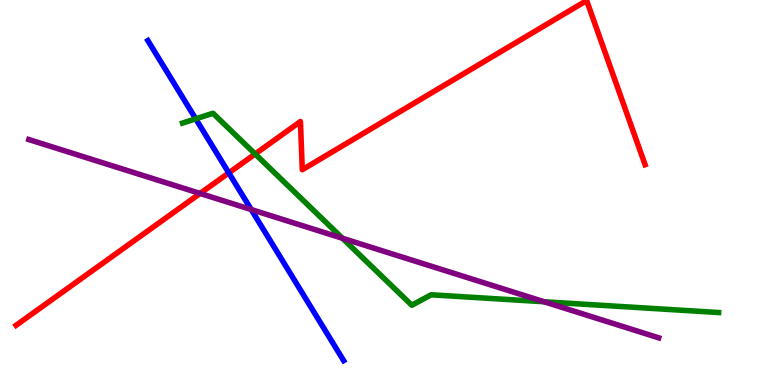[{'lines': ['blue', 'red'], 'intersections': [{'x': 2.95, 'y': 5.51}]}, {'lines': ['green', 'red'], 'intersections': [{'x': 3.29, 'y': 6.0}]}, {'lines': ['purple', 'red'], 'intersections': [{'x': 2.58, 'y': 4.98}]}, {'lines': ['blue', 'green'], 'intersections': [{'x': 2.53, 'y': 6.91}]}, {'lines': ['blue', 'purple'], 'intersections': [{'x': 3.24, 'y': 4.56}]}, {'lines': ['green', 'purple'], 'intersections': [{'x': 4.42, 'y': 3.81}, {'x': 7.02, 'y': 2.16}]}]